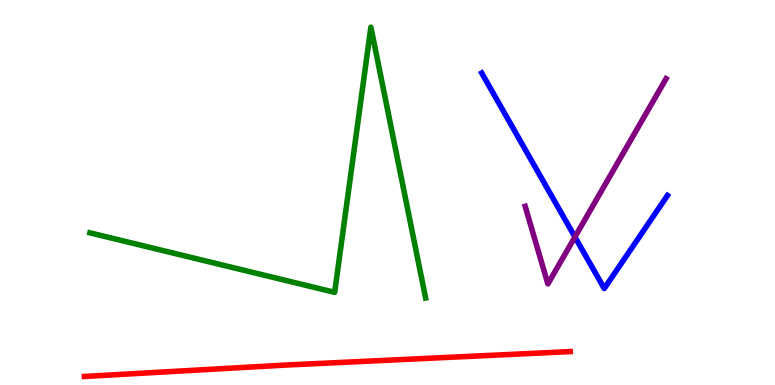[{'lines': ['blue', 'red'], 'intersections': []}, {'lines': ['green', 'red'], 'intersections': []}, {'lines': ['purple', 'red'], 'intersections': []}, {'lines': ['blue', 'green'], 'intersections': []}, {'lines': ['blue', 'purple'], 'intersections': [{'x': 7.42, 'y': 3.84}]}, {'lines': ['green', 'purple'], 'intersections': []}]